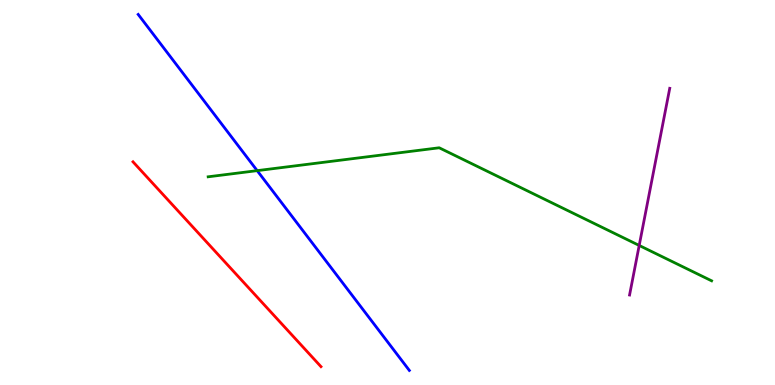[{'lines': ['blue', 'red'], 'intersections': []}, {'lines': ['green', 'red'], 'intersections': []}, {'lines': ['purple', 'red'], 'intersections': []}, {'lines': ['blue', 'green'], 'intersections': [{'x': 3.32, 'y': 5.57}]}, {'lines': ['blue', 'purple'], 'intersections': []}, {'lines': ['green', 'purple'], 'intersections': [{'x': 8.25, 'y': 3.62}]}]